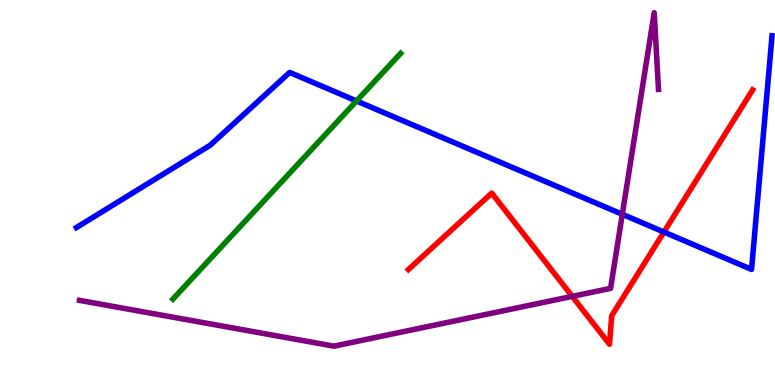[{'lines': ['blue', 'red'], 'intersections': [{'x': 8.57, 'y': 3.97}]}, {'lines': ['green', 'red'], 'intersections': []}, {'lines': ['purple', 'red'], 'intersections': [{'x': 7.38, 'y': 2.3}]}, {'lines': ['blue', 'green'], 'intersections': [{'x': 4.6, 'y': 7.38}]}, {'lines': ['blue', 'purple'], 'intersections': [{'x': 8.03, 'y': 4.43}]}, {'lines': ['green', 'purple'], 'intersections': []}]